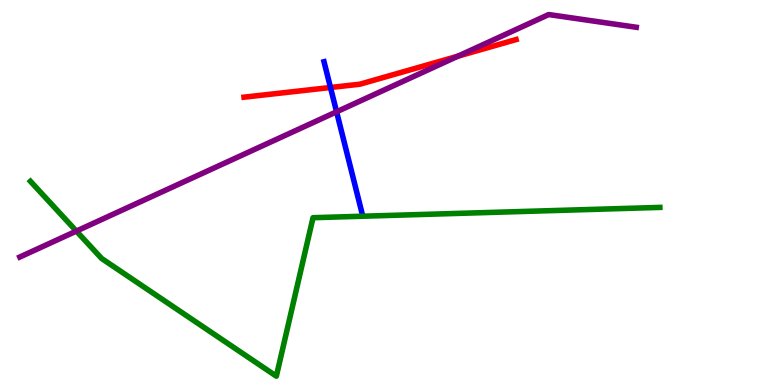[{'lines': ['blue', 'red'], 'intersections': [{'x': 4.26, 'y': 7.73}]}, {'lines': ['green', 'red'], 'intersections': []}, {'lines': ['purple', 'red'], 'intersections': [{'x': 5.91, 'y': 8.54}]}, {'lines': ['blue', 'green'], 'intersections': []}, {'lines': ['blue', 'purple'], 'intersections': [{'x': 4.34, 'y': 7.1}]}, {'lines': ['green', 'purple'], 'intersections': [{'x': 0.985, 'y': 4.0}]}]